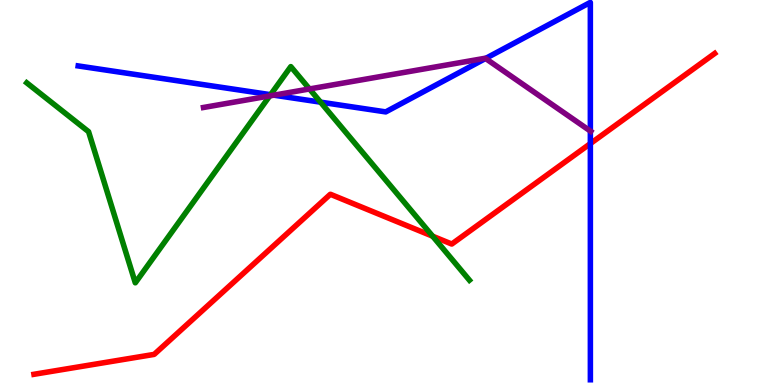[{'lines': ['blue', 'red'], 'intersections': [{'x': 7.62, 'y': 6.27}]}, {'lines': ['green', 'red'], 'intersections': [{'x': 5.58, 'y': 3.86}]}, {'lines': ['purple', 'red'], 'intersections': []}, {'lines': ['blue', 'green'], 'intersections': [{'x': 3.49, 'y': 7.54}, {'x': 4.14, 'y': 7.35}]}, {'lines': ['blue', 'purple'], 'intersections': [{'x': 3.53, 'y': 7.53}, {'x': 6.27, 'y': 8.48}, {'x': 7.62, 'y': 6.6}]}, {'lines': ['green', 'purple'], 'intersections': [{'x': 3.48, 'y': 7.51}, {'x': 3.99, 'y': 7.69}]}]